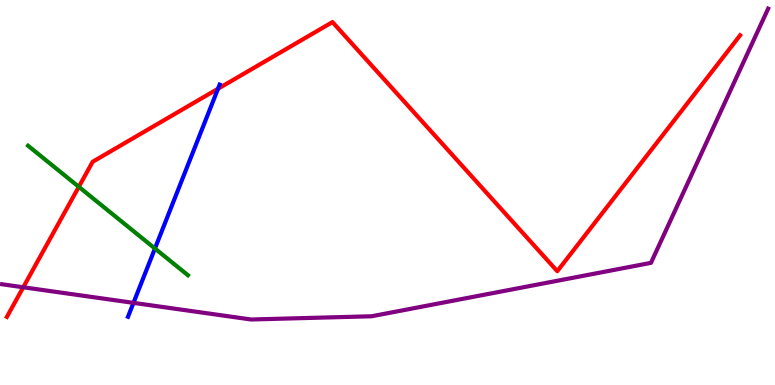[{'lines': ['blue', 'red'], 'intersections': [{'x': 2.81, 'y': 7.69}]}, {'lines': ['green', 'red'], 'intersections': [{'x': 1.02, 'y': 5.15}]}, {'lines': ['purple', 'red'], 'intersections': [{'x': 0.3, 'y': 2.54}]}, {'lines': ['blue', 'green'], 'intersections': [{'x': 2.0, 'y': 3.55}]}, {'lines': ['blue', 'purple'], 'intersections': [{'x': 1.72, 'y': 2.13}]}, {'lines': ['green', 'purple'], 'intersections': []}]